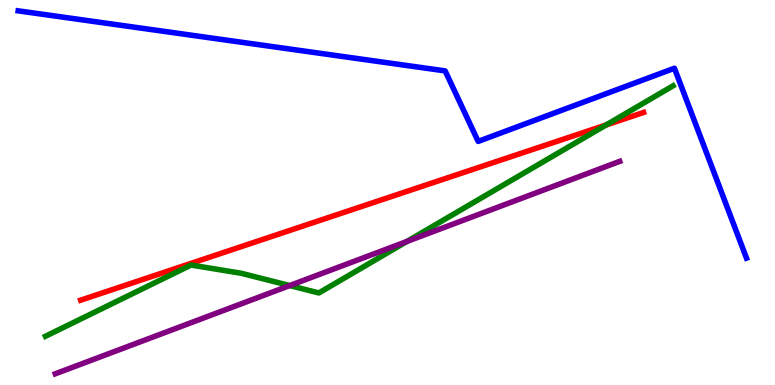[{'lines': ['blue', 'red'], 'intersections': []}, {'lines': ['green', 'red'], 'intersections': [{'x': 7.82, 'y': 6.75}]}, {'lines': ['purple', 'red'], 'intersections': []}, {'lines': ['blue', 'green'], 'intersections': []}, {'lines': ['blue', 'purple'], 'intersections': []}, {'lines': ['green', 'purple'], 'intersections': [{'x': 3.74, 'y': 2.58}, {'x': 5.25, 'y': 3.73}]}]